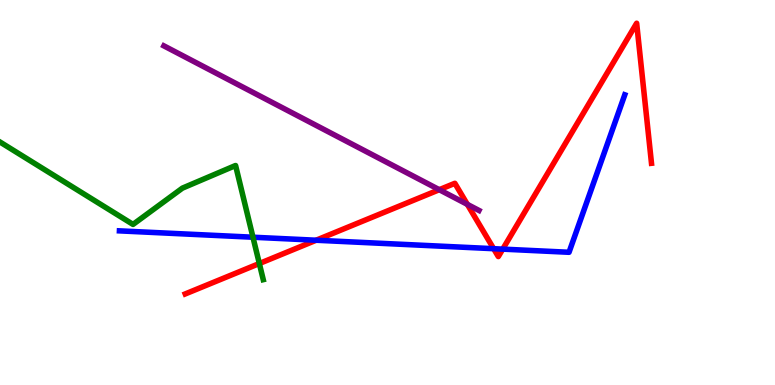[{'lines': ['blue', 'red'], 'intersections': [{'x': 4.08, 'y': 3.76}, {'x': 6.37, 'y': 3.54}, {'x': 6.49, 'y': 3.53}]}, {'lines': ['green', 'red'], 'intersections': [{'x': 3.35, 'y': 3.16}]}, {'lines': ['purple', 'red'], 'intersections': [{'x': 5.67, 'y': 5.07}, {'x': 6.03, 'y': 4.69}]}, {'lines': ['blue', 'green'], 'intersections': [{'x': 3.26, 'y': 3.84}]}, {'lines': ['blue', 'purple'], 'intersections': []}, {'lines': ['green', 'purple'], 'intersections': []}]